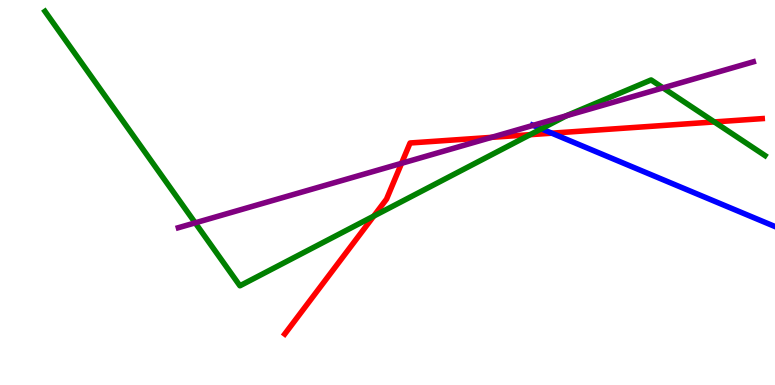[{'lines': ['blue', 'red'], 'intersections': [{'x': 7.12, 'y': 6.54}]}, {'lines': ['green', 'red'], 'intersections': [{'x': 4.82, 'y': 4.39}, {'x': 6.84, 'y': 6.5}, {'x': 9.22, 'y': 6.83}]}, {'lines': ['purple', 'red'], 'intersections': [{'x': 5.18, 'y': 5.76}, {'x': 6.34, 'y': 6.43}]}, {'lines': ['blue', 'green'], 'intersections': [{'x': 6.99, 'y': 6.65}]}, {'lines': ['blue', 'purple'], 'intersections': [{'x': 6.88, 'y': 6.74}]}, {'lines': ['green', 'purple'], 'intersections': [{'x': 2.52, 'y': 4.21}, {'x': 7.31, 'y': 6.99}, {'x': 8.56, 'y': 7.72}]}]